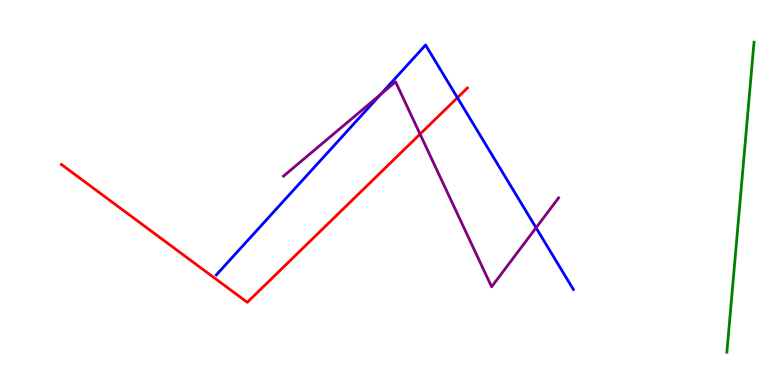[{'lines': ['blue', 'red'], 'intersections': [{'x': 5.9, 'y': 7.46}]}, {'lines': ['green', 'red'], 'intersections': []}, {'lines': ['purple', 'red'], 'intersections': [{'x': 5.42, 'y': 6.52}]}, {'lines': ['blue', 'green'], 'intersections': []}, {'lines': ['blue', 'purple'], 'intersections': [{'x': 4.91, 'y': 7.55}, {'x': 6.92, 'y': 4.08}]}, {'lines': ['green', 'purple'], 'intersections': []}]